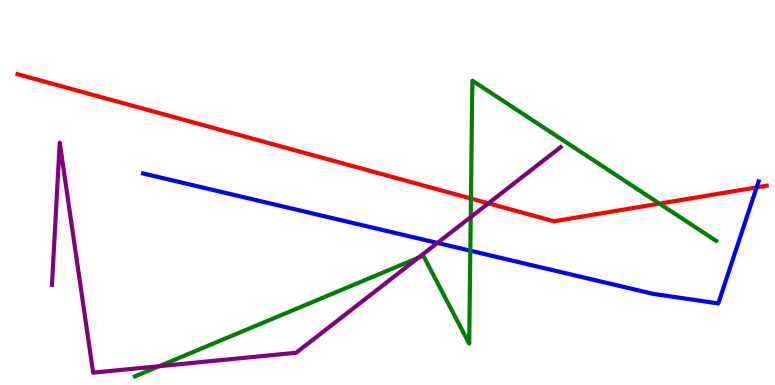[{'lines': ['blue', 'red'], 'intersections': [{'x': 9.76, 'y': 5.13}]}, {'lines': ['green', 'red'], 'intersections': [{'x': 6.08, 'y': 4.84}, {'x': 8.51, 'y': 4.71}]}, {'lines': ['purple', 'red'], 'intersections': [{'x': 6.3, 'y': 4.72}]}, {'lines': ['blue', 'green'], 'intersections': [{'x': 6.07, 'y': 3.49}]}, {'lines': ['blue', 'purple'], 'intersections': [{'x': 5.64, 'y': 3.69}]}, {'lines': ['green', 'purple'], 'intersections': [{'x': 2.06, 'y': 0.489}, {'x': 5.4, 'y': 3.31}, {'x': 6.07, 'y': 4.36}]}]